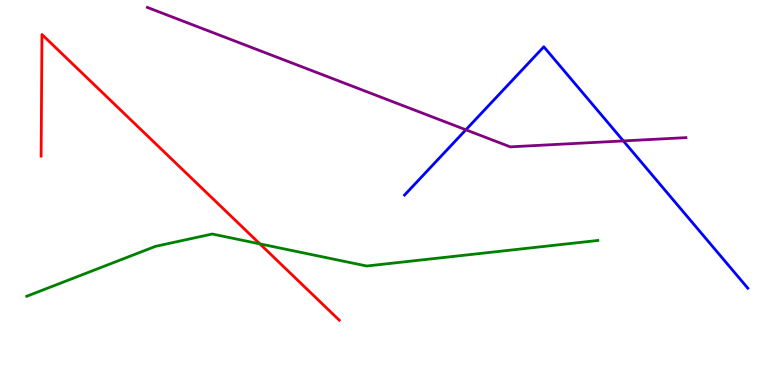[{'lines': ['blue', 'red'], 'intersections': []}, {'lines': ['green', 'red'], 'intersections': [{'x': 3.35, 'y': 3.67}]}, {'lines': ['purple', 'red'], 'intersections': []}, {'lines': ['blue', 'green'], 'intersections': []}, {'lines': ['blue', 'purple'], 'intersections': [{'x': 6.01, 'y': 6.63}, {'x': 8.04, 'y': 6.34}]}, {'lines': ['green', 'purple'], 'intersections': []}]